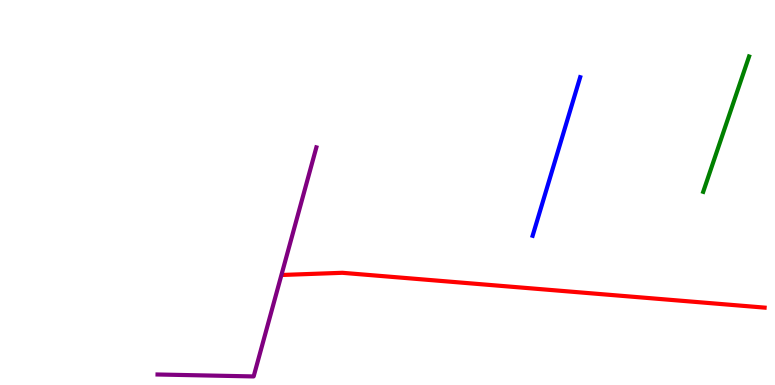[{'lines': ['blue', 'red'], 'intersections': []}, {'lines': ['green', 'red'], 'intersections': []}, {'lines': ['purple', 'red'], 'intersections': []}, {'lines': ['blue', 'green'], 'intersections': []}, {'lines': ['blue', 'purple'], 'intersections': []}, {'lines': ['green', 'purple'], 'intersections': []}]